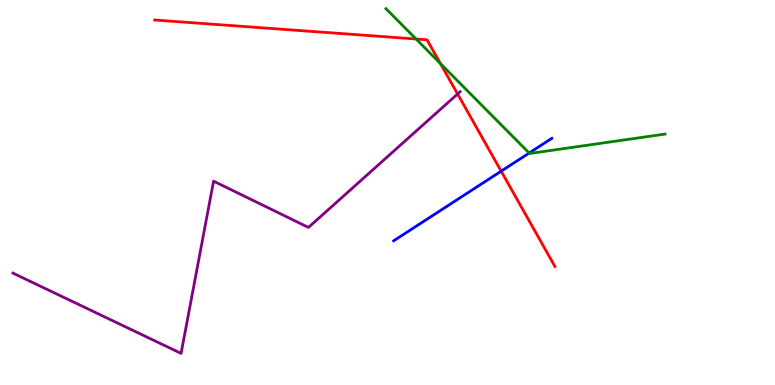[{'lines': ['blue', 'red'], 'intersections': [{'x': 6.47, 'y': 5.55}]}, {'lines': ['green', 'red'], 'intersections': [{'x': 5.37, 'y': 8.99}, {'x': 5.68, 'y': 8.35}]}, {'lines': ['purple', 'red'], 'intersections': [{'x': 5.9, 'y': 7.56}]}, {'lines': ['blue', 'green'], 'intersections': [{'x': 6.83, 'y': 6.03}]}, {'lines': ['blue', 'purple'], 'intersections': []}, {'lines': ['green', 'purple'], 'intersections': []}]